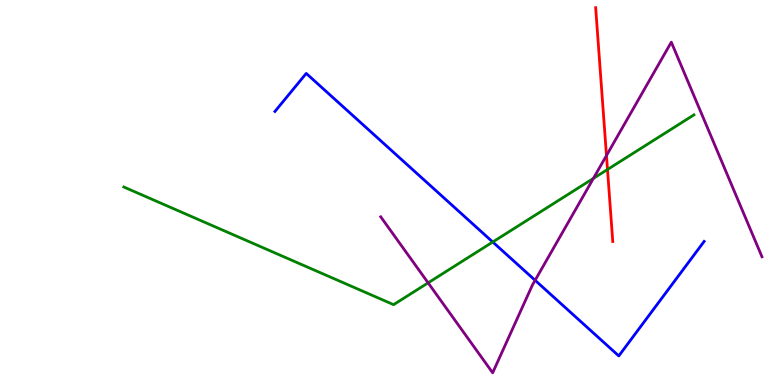[{'lines': ['blue', 'red'], 'intersections': []}, {'lines': ['green', 'red'], 'intersections': [{'x': 7.84, 'y': 5.6}]}, {'lines': ['purple', 'red'], 'intersections': [{'x': 7.83, 'y': 5.96}]}, {'lines': ['blue', 'green'], 'intersections': [{'x': 6.36, 'y': 3.71}]}, {'lines': ['blue', 'purple'], 'intersections': [{'x': 6.9, 'y': 2.72}]}, {'lines': ['green', 'purple'], 'intersections': [{'x': 5.52, 'y': 2.65}, {'x': 7.66, 'y': 5.37}]}]